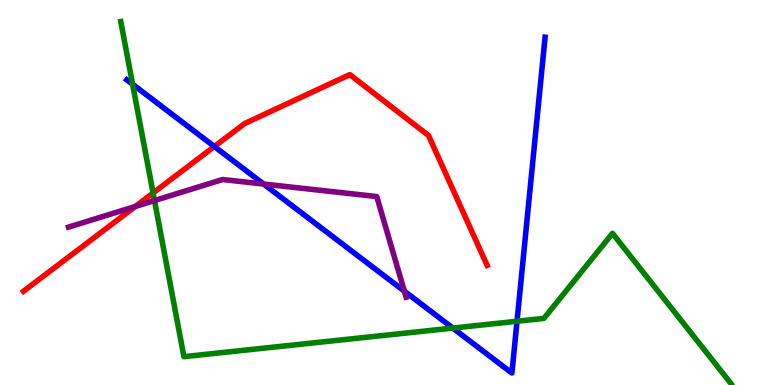[{'lines': ['blue', 'red'], 'intersections': [{'x': 2.77, 'y': 6.19}]}, {'lines': ['green', 'red'], 'intersections': [{'x': 1.98, 'y': 4.99}]}, {'lines': ['purple', 'red'], 'intersections': [{'x': 1.75, 'y': 4.64}]}, {'lines': ['blue', 'green'], 'intersections': [{'x': 1.71, 'y': 7.81}, {'x': 5.84, 'y': 1.48}, {'x': 6.67, 'y': 1.66}]}, {'lines': ['blue', 'purple'], 'intersections': [{'x': 3.4, 'y': 5.22}, {'x': 5.22, 'y': 2.44}]}, {'lines': ['green', 'purple'], 'intersections': [{'x': 1.99, 'y': 4.79}]}]